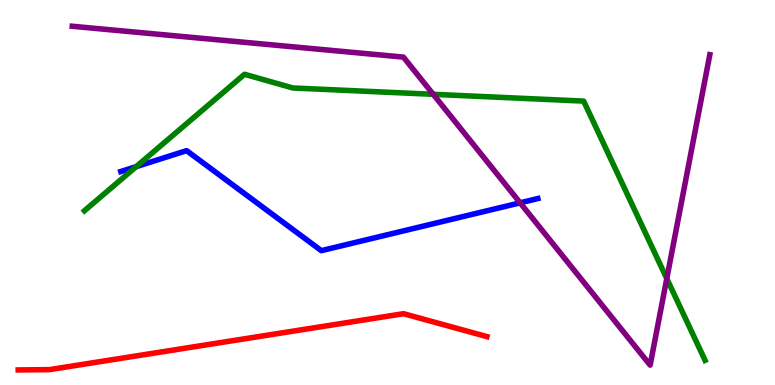[{'lines': ['blue', 'red'], 'intersections': []}, {'lines': ['green', 'red'], 'intersections': []}, {'lines': ['purple', 'red'], 'intersections': []}, {'lines': ['blue', 'green'], 'intersections': [{'x': 1.76, 'y': 5.67}]}, {'lines': ['blue', 'purple'], 'intersections': [{'x': 6.71, 'y': 4.73}]}, {'lines': ['green', 'purple'], 'intersections': [{'x': 5.59, 'y': 7.55}, {'x': 8.6, 'y': 2.76}]}]